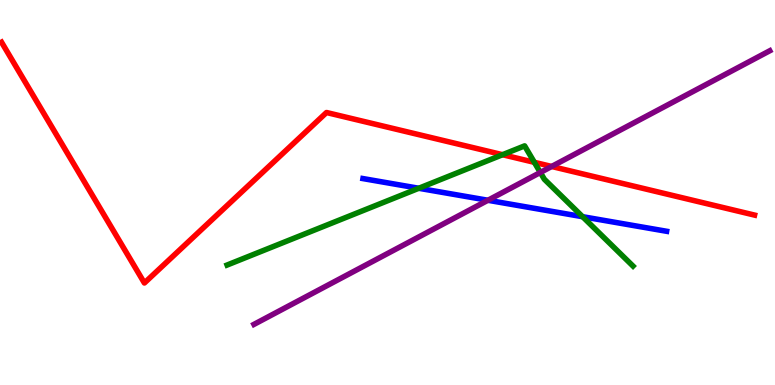[{'lines': ['blue', 'red'], 'intersections': []}, {'lines': ['green', 'red'], 'intersections': [{'x': 6.48, 'y': 5.98}, {'x': 6.89, 'y': 5.78}]}, {'lines': ['purple', 'red'], 'intersections': [{'x': 7.12, 'y': 5.68}]}, {'lines': ['blue', 'green'], 'intersections': [{'x': 5.4, 'y': 5.11}, {'x': 7.52, 'y': 4.37}]}, {'lines': ['blue', 'purple'], 'intersections': [{'x': 6.3, 'y': 4.8}]}, {'lines': ['green', 'purple'], 'intersections': [{'x': 6.97, 'y': 5.52}]}]